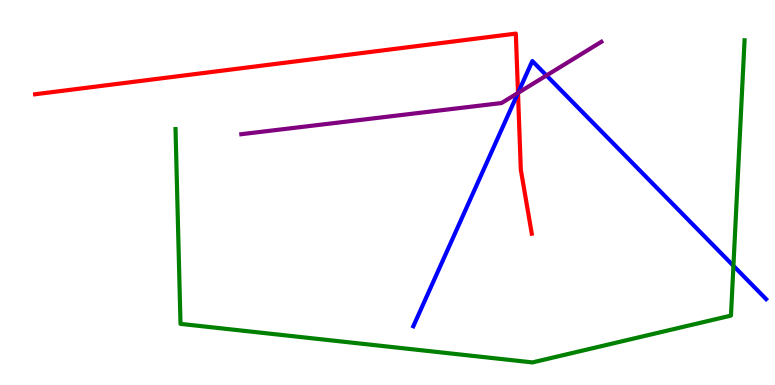[{'lines': ['blue', 'red'], 'intersections': [{'x': 6.68, 'y': 7.59}]}, {'lines': ['green', 'red'], 'intersections': []}, {'lines': ['purple', 'red'], 'intersections': [{'x': 6.68, 'y': 7.59}]}, {'lines': ['blue', 'green'], 'intersections': [{'x': 9.46, 'y': 3.1}]}, {'lines': ['blue', 'purple'], 'intersections': [{'x': 6.68, 'y': 7.59}, {'x': 7.05, 'y': 8.04}]}, {'lines': ['green', 'purple'], 'intersections': []}]